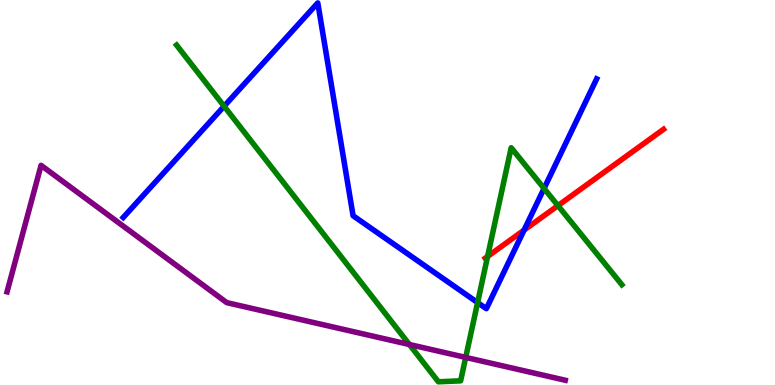[{'lines': ['blue', 'red'], 'intersections': [{'x': 6.76, 'y': 4.02}]}, {'lines': ['green', 'red'], 'intersections': [{'x': 6.29, 'y': 3.34}, {'x': 7.2, 'y': 4.66}]}, {'lines': ['purple', 'red'], 'intersections': []}, {'lines': ['blue', 'green'], 'intersections': [{'x': 2.89, 'y': 7.24}, {'x': 6.16, 'y': 2.14}, {'x': 7.02, 'y': 5.11}]}, {'lines': ['blue', 'purple'], 'intersections': []}, {'lines': ['green', 'purple'], 'intersections': [{'x': 5.28, 'y': 1.05}, {'x': 6.01, 'y': 0.717}]}]